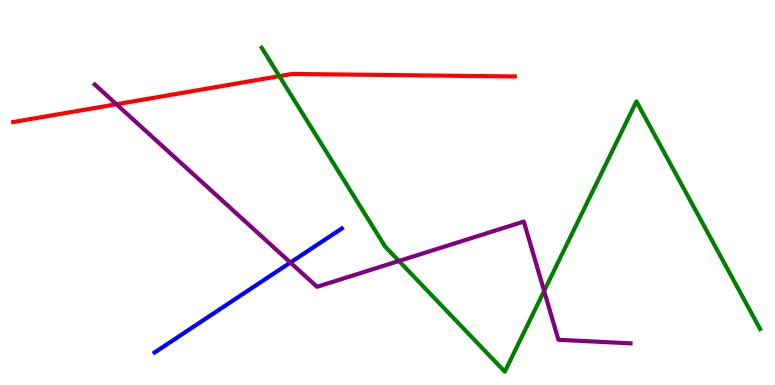[{'lines': ['blue', 'red'], 'intersections': []}, {'lines': ['green', 'red'], 'intersections': [{'x': 3.6, 'y': 8.02}]}, {'lines': ['purple', 'red'], 'intersections': [{'x': 1.5, 'y': 7.29}]}, {'lines': ['blue', 'green'], 'intersections': []}, {'lines': ['blue', 'purple'], 'intersections': [{'x': 3.75, 'y': 3.18}]}, {'lines': ['green', 'purple'], 'intersections': [{'x': 5.15, 'y': 3.22}, {'x': 7.02, 'y': 2.44}]}]